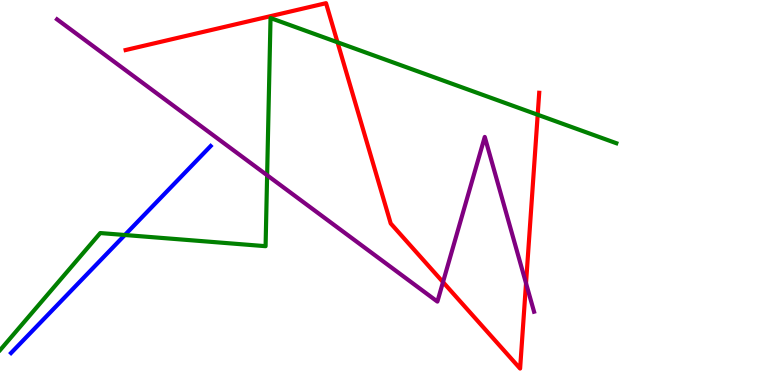[{'lines': ['blue', 'red'], 'intersections': []}, {'lines': ['green', 'red'], 'intersections': [{'x': 4.35, 'y': 8.9}, {'x': 6.94, 'y': 7.02}]}, {'lines': ['purple', 'red'], 'intersections': [{'x': 5.72, 'y': 2.67}, {'x': 6.79, 'y': 2.64}]}, {'lines': ['blue', 'green'], 'intersections': [{'x': 1.61, 'y': 3.9}]}, {'lines': ['blue', 'purple'], 'intersections': []}, {'lines': ['green', 'purple'], 'intersections': [{'x': 3.45, 'y': 5.45}]}]